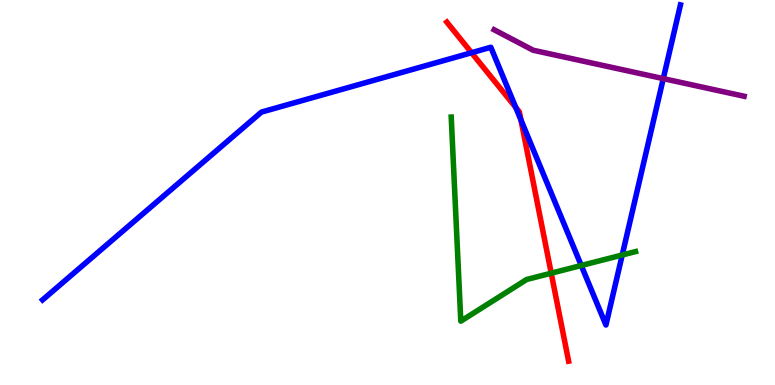[{'lines': ['blue', 'red'], 'intersections': [{'x': 6.08, 'y': 8.63}, {'x': 6.65, 'y': 7.21}, {'x': 6.72, 'y': 6.88}]}, {'lines': ['green', 'red'], 'intersections': [{'x': 7.11, 'y': 2.9}]}, {'lines': ['purple', 'red'], 'intersections': []}, {'lines': ['blue', 'green'], 'intersections': [{'x': 7.5, 'y': 3.1}, {'x': 8.03, 'y': 3.38}]}, {'lines': ['blue', 'purple'], 'intersections': [{'x': 8.56, 'y': 7.96}]}, {'lines': ['green', 'purple'], 'intersections': []}]